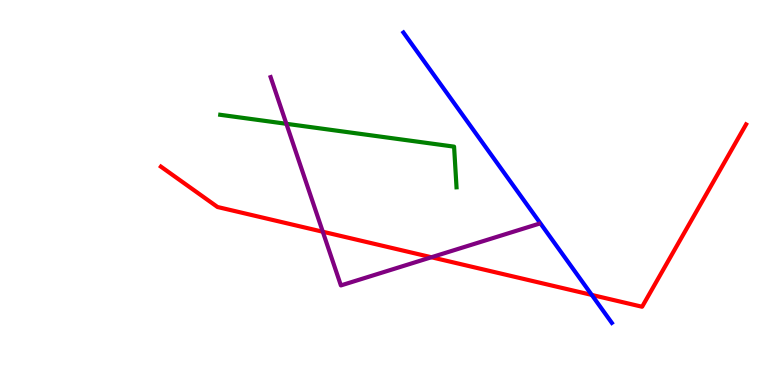[{'lines': ['blue', 'red'], 'intersections': [{'x': 7.64, 'y': 2.34}]}, {'lines': ['green', 'red'], 'intersections': []}, {'lines': ['purple', 'red'], 'intersections': [{'x': 4.16, 'y': 3.98}, {'x': 5.57, 'y': 3.32}]}, {'lines': ['blue', 'green'], 'intersections': []}, {'lines': ['blue', 'purple'], 'intersections': []}, {'lines': ['green', 'purple'], 'intersections': [{'x': 3.7, 'y': 6.78}]}]